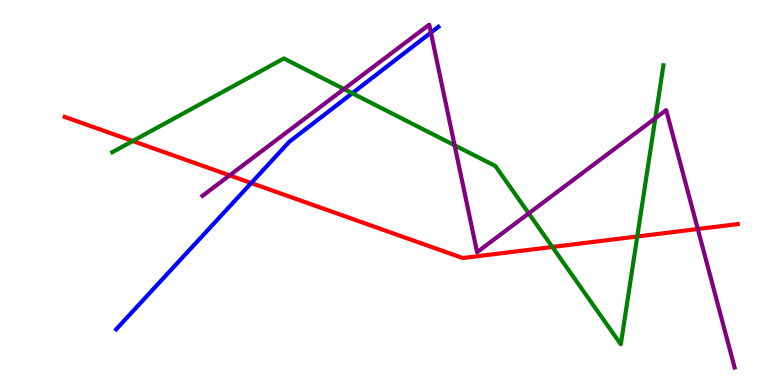[{'lines': ['blue', 'red'], 'intersections': [{'x': 3.24, 'y': 5.25}]}, {'lines': ['green', 'red'], 'intersections': [{'x': 1.71, 'y': 6.34}, {'x': 7.13, 'y': 3.59}, {'x': 8.22, 'y': 3.86}]}, {'lines': ['purple', 'red'], 'intersections': [{'x': 2.96, 'y': 5.44}, {'x': 9.0, 'y': 4.05}]}, {'lines': ['blue', 'green'], 'intersections': [{'x': 4.54, 'y': 7.58}]}, {'lines': ['blue', 'purple'], 'intersections': [{'x': 5.56, 'y': 9.15}]}, {'lines': ['green', 'purple'], 'intersections': [{'x': 4.44, 'y': 7.69}, {'x': 5.87, 'y': 6.23}, {'x': 6.82, 'y': 4.46}, {'x': 8.46, 'y': 6.93}]}]